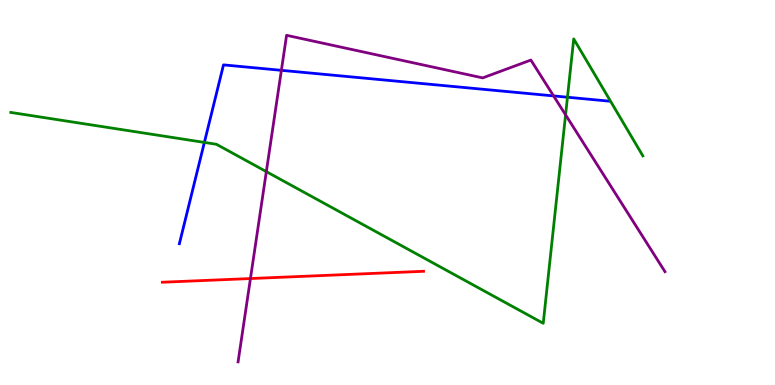[{'lines': ['blue', 'red'], 'intersections': []}, {'lines': ['green', 'red'], 'intersections': []}, {'lines': ['purple', 'red'], 'intersections': [{'x': 3.23, 'y': 2.77}]}, {'lines': ['blue', 'green'], 'intersections': [{'x': 2.64, 'y': 6.3}, {'x': 7.32, 'y': 7.47}]}, {'lines': ['blue', 'purple'], 'intersections': [{'x': 3.63, 'y': 8.17}, {'x': 7.14, 'y': 7.51}]}, {'lines': ['green', 'purple'], 'intersections': [{'x': 3.44, 'y': 5.54}, {'x': 7.3, 'y': 7.02}]}]